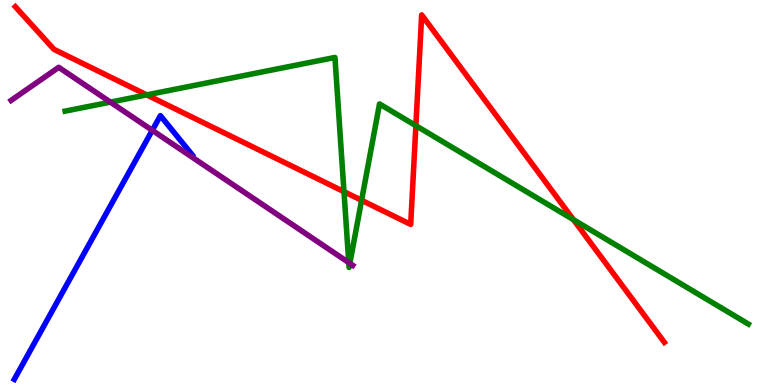[{'lines': ['blue', 'red'], 'intersections': []}, {'lines': ['green', 'red'], 'intersections': [{'x': 1.89, 'y': 7.54}, {'x': 4.44, 'y': 5.02}, {'x': 4.67, 'y': 4.8}, {'x': 5.37, 'y': 6.74}, {'x': 7.4, 'y': 4.29}]}, {'lines': ['purple', 'red'], 'intersections': []}, {'lines': ['blue', 'green'], 'intersections': []}, {'lines': ['blue', 'purple'], 'intersections': [{'x': 1.96, 'y': 6.62}]}, {'lines': ['green', 'purple'], 'intersections': [{'x': 1.42, 'y': 7.35}, {'x': 4.5, 'y': 3.18}, {'x': 4.51, 'y': 3.16}]}]